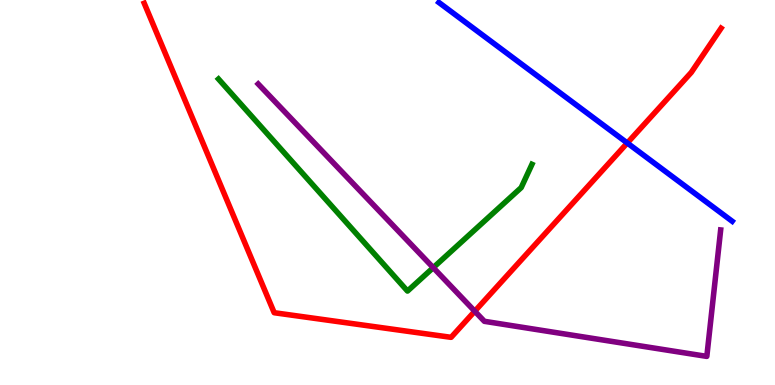[{'lines': ['blue', 'red'], 'intersections': [{'x': 8.09, 'y': 6.29}]}, {'lines': ['green', 'red'], 'intersections': []}, {'lines': ['purple', 'red'], 'intersections': [{'x': 6.13, 'y': 1.92}]}, {'lines': ['blue', 'green'], 'intersections': []}, {'lines': ['blue', 'purple'], 'intersections': []}, {'lines': ['green', 'purple'], 'intersections': [{'x': 5.59, 'y': 3.05}]}]